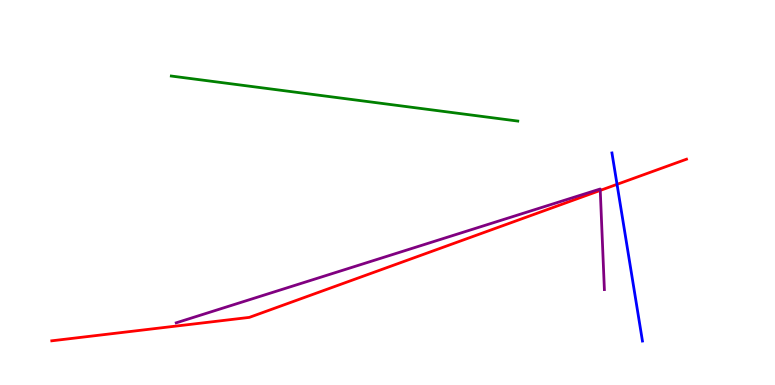[{'lines': ['blue', 'red'], 'intersections': [{'x': 7.96, 'y': 5.21}]}, {'lines': ['green', 'red'], 'intersections': []}, {'lines': ['purple', 'red'], 'intersections': [{'x': 7.75, 'y': 5.05}]}, {'lines': ['blue', 'green'], 'intersections': []}, {'lines': ['blue', 'purple'], 'intersections': []}, {'lines': ['green', 'purple'], 'intersections': []}]